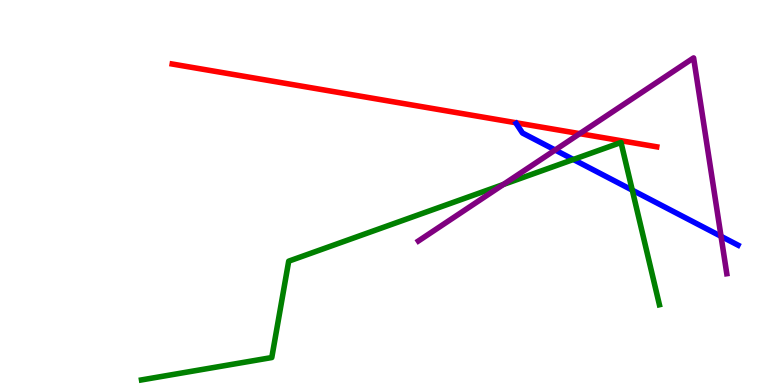[{'lines': ['blue', 'red'], 'intersections': []}, {'lines': ['green', 'red'], 'intersections': []}, {'lines': ['purple', 'red'], 'intersections': [{'x': 7.48, 'y': 6.53}]}, {'lines': ['blue', 'green'], 'intersections': [{'x': 7.4, 'y': 5.86}, {'x': 8.16, 'y': 5.06}]}, {'lines': ['blue', 'purple'], 'intersections': [{'x': 7.16, 'y': 6.1}, {'x': 9.3, 'y': 3.86}]}, {'lines': ['green', 'purple'], 'intersections': [{'x': 6.49, 'y': 5.21}]}]